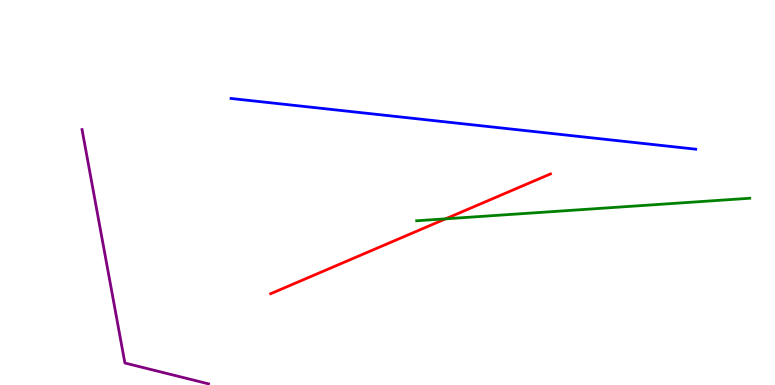[{'lines': ['blue', 'red'], 'intersections': []}, {'lines': ['green', 'red'], 'intersections': [{'x': 5.75, 'y': 4.32}]}, {'lines': ['purple', 'red'], 'intersections': []}, {'lines': ['blue', 'green'], 'intersections': []}, {'lines': ['blue', 'purple'], 'intersections': []}, {'lines': ['green', 'purple'], 'intersections': []}]